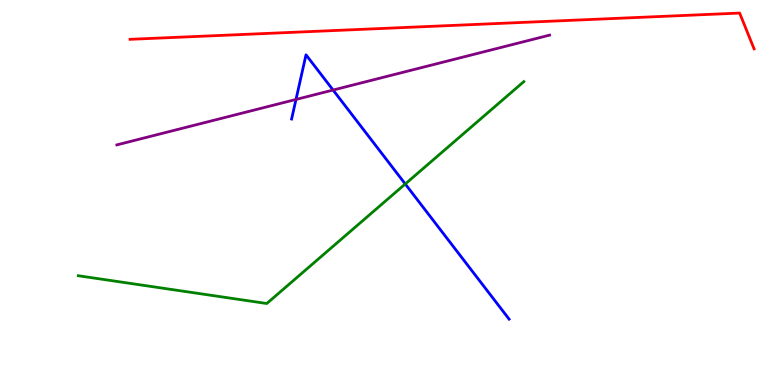[{'lines': ['blue', 'red'], 'intersections': []}, {'lines': ['green', 'red'], 'intersections': []}, {'lines': ['purple', 'red'], 'intersections': []}, {'lines': ['blue', 'green'], 'intersections': [{'x': 5.23, 'y': 5.22}]}, {'lines': ['blue', 'purple'], 'intersections': [{'x': 3.82, 'y': 7.42}, {'x': 4.3, 'y': 7.66}]}, {'lines': ['green', 'purple'], 'intersections': []}]